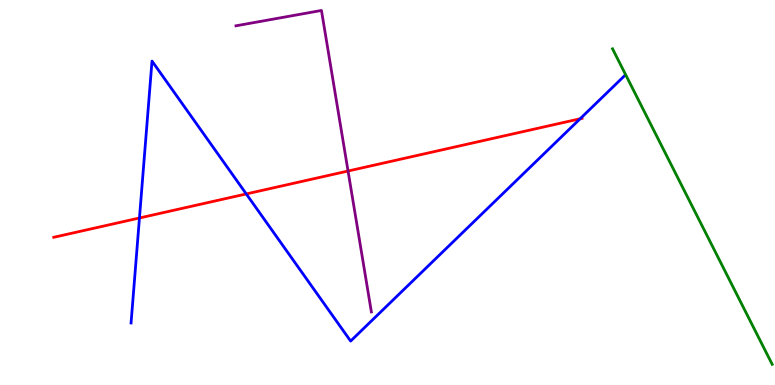[{'lines': ['blue', 'red'], 'intersections': [{'x': 1.8, 'y': 4.34}, {'x': 3.18, 'y': 4.96}, {'x': 7.49, 'y': 6.92}]}, {'lines': ['green', 'red'], 'intersections': []}, {'lines': ['purple', 'red'], 'intersections': [{'x': 4.49, 'y': 5.56}]}, {'lines': ['blue', 'green'], 'intersections': []}, {'lines': ['blue', 'purple'], 'intersections': []}, {'lines': ['green', 'purple'], 'intersections': []}]